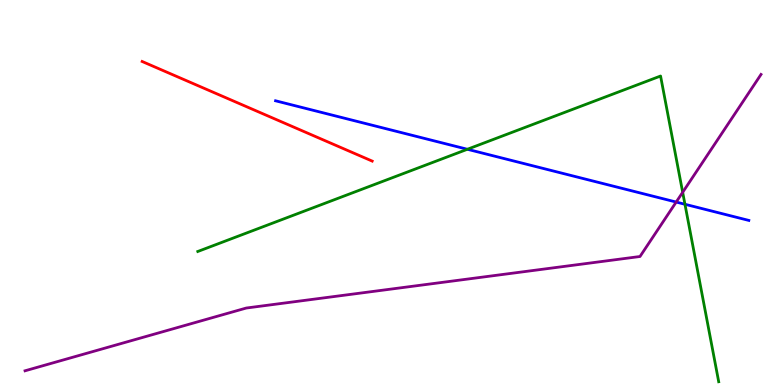[{'lines': ['blue', 'red'], 'intersections': []}, {'lines': ['green', 'red'], 'intersections': []}, {'lines': ['purple', 'red'], 'intersections': []}, {'lines': ['blue', 'green'], 'intersections': [{'x': 6.03, 'y': 6.12}, {'x': 8.84, 'y': 4.69}]}, {'lines': ['blue', 'purple'], 'intersections': [{'x': 8.73, 'y': 4.75}]}, {'lines': ['green', 'purple'], 'intersections': [{'x': 8.81, 'y': 5.01}]}]